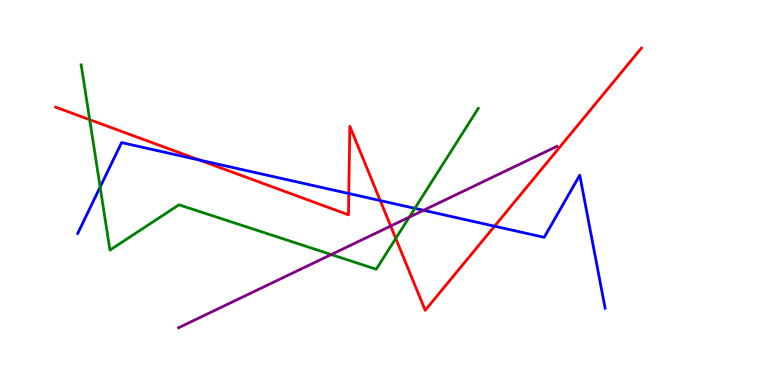[{'lines': ['blue', 'red'], 'intersections': [{'x': 2.57, 'y': 5.84}, {'x': 4.5, 'y': 4.97}, {'x': 4.91, 'y': 4.79}, {'x': 6.38, 'y': 4.12}]}, {'lines': ['green', 'red'], 'intersections': [{'x': 1.16, 'y': 6.89}, {'x': 5.11, 'y': 3.81}]}, {'lines': ['purple', 'red'], 'intersections': [{'x': 5.04, 'y': 4.13}]}, {'lines': ['blue', 'green'], 'intersections': [{'x': 1.29, 'y': 5.14}, {'x': 5.35, 'y': 4.59}]}, {'lines': ['blue', 'purple'], 'intersections': [{'x': 5.47, 'y': 4.54}]}, {'lines': ['green', 'purple'], 'intersections': [{'x': 4.27, 'y': 3.39}, {'x': 5.28, 'y': 4.36}]}]